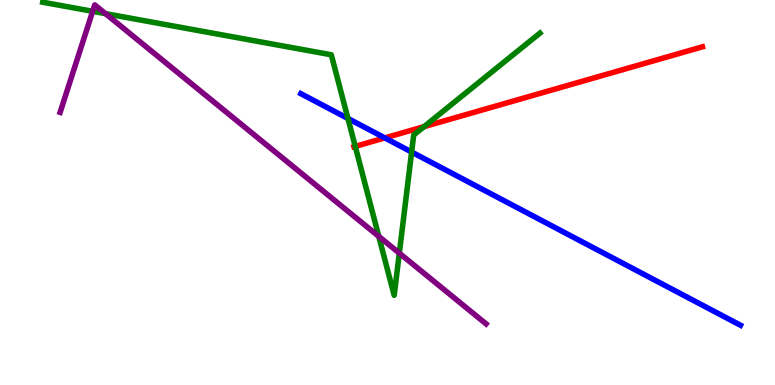[{'lines': ['blue', 'red'], 'intersections': [{'x': 4.97, 'y': 6.42}]}, {'lines': ['green', 'red'], 'intersections': [{'x': 4.58, 'y': 6.2}, {'x': 5.47, 'y': 6.71}]}, {'lines': ['purple', 'red'], 'intersections': []}, {'lines': ['blue', 'green'], 'intersections': [{'x': 4.49, 'y': 6.92}, {'x': 5.31, 'y': 6.05}]}, {'lines': ['blue', 'purple'], 'intersections': []}, {'lines': ['green', 'purple'], 'intersections': [{'x': 1.2, 'y': 9.71}, {'x': 1.36, 'y': 9.65}, {'x': 4.89, 'y': 3.86}, {'x': 5.15, 'y': 3.42}]}]